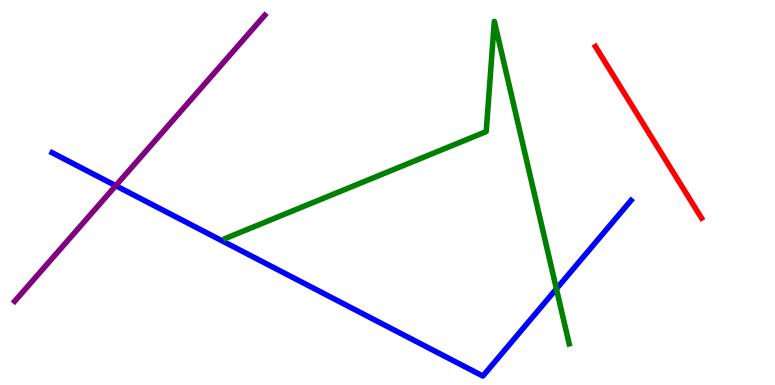[{'lines': ['blue', 'red'], 'intersections': []}, {'lines': ['green', 'red'], 'intersections': []}, {'lines': ['purple', 'red'], 'intersections': []}, {'lines': ['blue', 'green'], 'intersections': [{'x': 7.18, 'y': 2.5}]}, {'lines': ['blue', 'purple'], 'intersections': [{'x': 1.49, 'y': 5.18}]}, {'lines': ['green', 'purple'], 'intersections': []}]